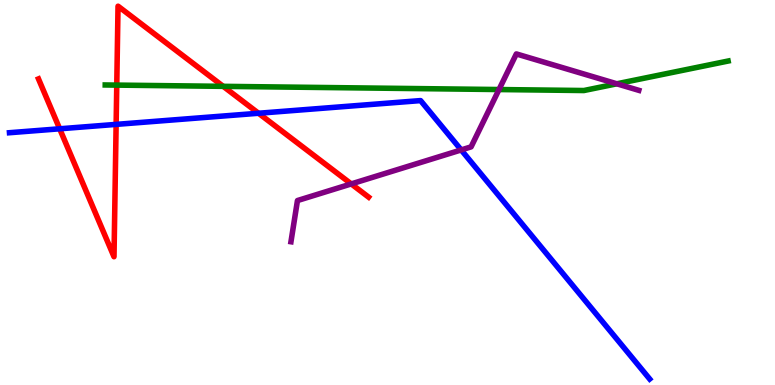[{'lines': ['blue', 'red'], 'intersections': [{'x': 0.77, 'y': 6.65}, {'x': 1.5, 'y': 6.77}, {'x': 3.34, 'y': 7.06}]}, {'lines': ['green', 'red'], 'intersections': [{'x': 1.51, 'y': 7.79}, {'x': 2.88, 'y': 7.76}]}, {'lines': ['purple', 'red'], 'intersections': [{'x': 4.53, 'y': 5.22}]}, {'lines': ['blue', 'green'], 'intersections': []}, {'lines': ['blue', 'purple'], 'intersections': [{'x': 5.95, 'y': 6.11}]}, {'lines': ['green', 'purple'], 'intersections': [{'x': 6.44, 'y': 7.67}, {'x': 7.96, 'y': 7.82}]}]